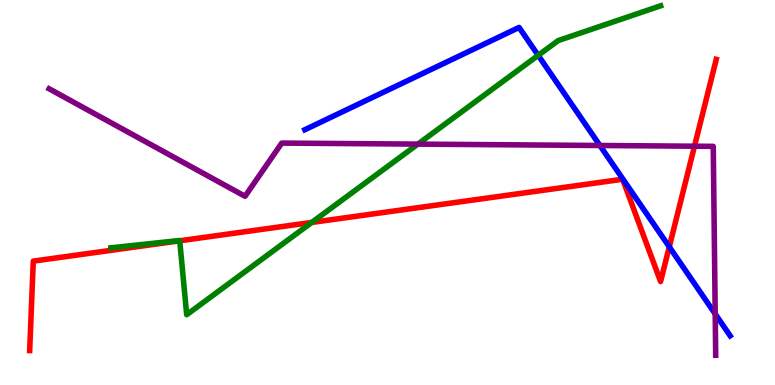[{'lines': ['blue', 'red'], 'intersections': [{'x': 8.64, 'y': 3.59}]}, {'lines': ['green', 'red'], 'intersections': [{'x': 2.32, 'y': 3.75}, {'x': 4.02, 'y': 4.22}]}, {'lines': ['purple', 'red'], 'intersections': [{'x': 8.96, 'y': 6.2}]}, {'lines': ['blue', 'green'], 'intersections': [{'x': 6.94, 'y': 8.56}]}, {'lines': ['blue', 'purple'], 'intersections': [{'x': 7.74, 'y': 6.22}, {'x': 9.23, 'y': 1.85}]}, {'lines': ['green', 'purple'], 'intersections': [{'x': 5.39, 'y': 6.26}]}]